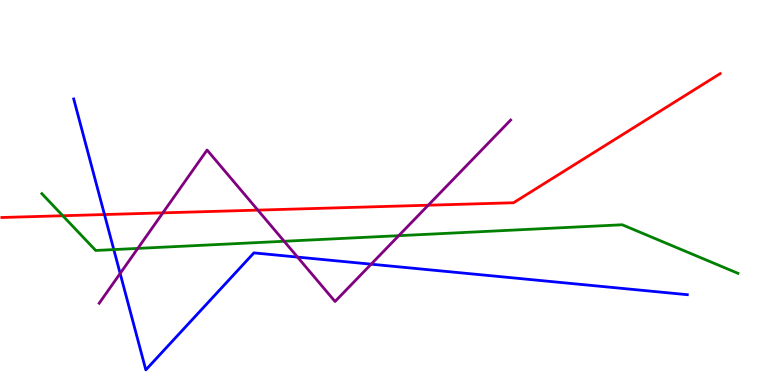[{'lines': ['blue', 'red'], 'intersections': [{'x': 1.35, 'y': 4.43}]}, {'lines': ['green', 'red'], 'intersections': [{'x': 0.81, 'y': 4.4}]}, {'lines': ['purple', 'red'], 'intersections': [{'x': 2.1, 'y': 4.47}, {'x': 3.33, 'y': 4.54}, {'x': 5.53, 'y': 4.67}]}, {'lines': ['blue', 'green'], 'intersections': [{'x': 1.47, 'y': 3.52}]}, {'lines': ['blue', 'purple'], 'intersections': [{'x': 1.55, 'y': 2.9}, {'x': 3.84, 'y': 3.32}, {'x': 4.79, 'y': 3.14}]}, {'lines': ['green', 'purple'], 'intersections': [{'x': 1.78, 'y': 3.55}, {'x': 3.67, 'y': 3.73}, {'x': 5.14, 'y': 3.88}]}]